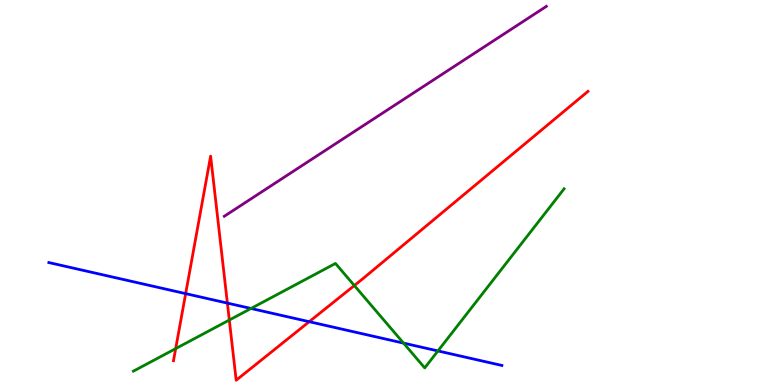[{'lines': ['blue', 'red'], 'intersections': [{'x': 2.4, 'y': 2.37}, {'x': 2.93, 'y': 2.13}, {'x': 3.99, 'y': 1.64}]}, {'lines': ['green', 'red'], 'intersections': [{'x': 2.27, 'y': 0.945}, {'x': 2.96, 'y': 1.69}, {'x': 4.57, 'y': 2.58}]}, {'lines': ['purple', 'red'], 'intersections': []}, {'lines': ['blue', 'green'], 'intersections': [{'x': 3.24, 'y': 1.99}, {'x': 5.21, 'y': 1.09}, {'x': 5.65, 'y': 0.885}]}, {'lines': ['blue', 'purple'], 'intersections': []}, {'lines': ['green', 'purple'], 'intersections': []}]